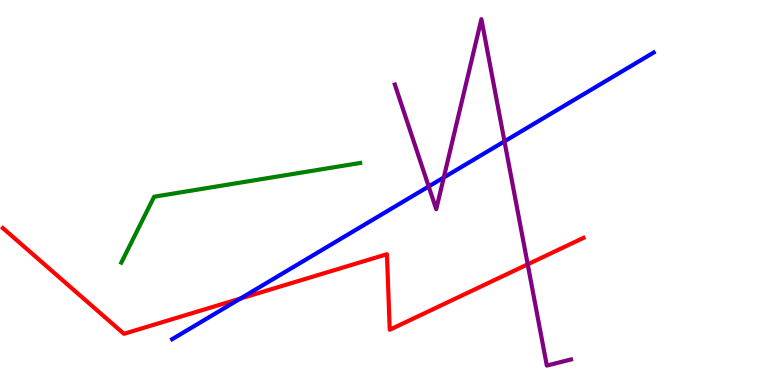[{'lines': ['blue', 'red'], 'intersections': [{'x': 3.1, 'y': 2.24}]}, {'lines': ['green', 'red'], 'intersections': []}, {'lines': ['purple', 'red'], 'intersections': [{'x': 6.81, 'y': 3.13}]}, {'lines': ['blue', 'green'], 'intersections': []}, {'lines': ['blue', 'purple'], 'intersections': [{'x': 5.53, 'y': 5.16}, {'x': 5.73, 'y': 5.39}, {'x': 6.51, 'y': 6.33}]}, {'lines': ['green', 'purple'], 'intersections': []}]